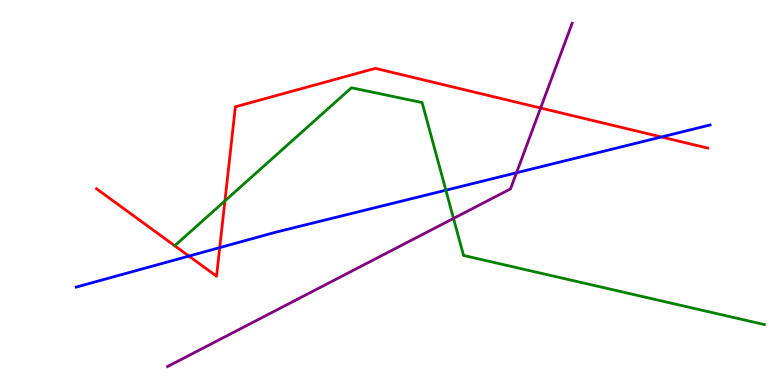[{'lines': ['blue', 'red'], 'intersections': [{'x': 2.44, 'y': 3.35}, {'x': 2.84, 'y': 3.57}, {'x': 8.53, 'y': 6.44}]}, {'lines': ['green', 'red'], 'intersections': [{'x': 2.9, 'y': 4.78}]}, {'lines': ['purple', 'red'], 'intersections': [{'x': 6.98, 'y': 7.19}]}, {'lines': ['blue', 'green'], 'intersections': [{'x': 5.75, 'y': 5.06}]}, {'lines': ['blue', 'purple'], 'intersections': [{'x': 6.66, 'y': 5.51}]}, {'lines': ['green', 'purple'], 'intersections': [{'x': 5.85, 'y': 4.33}]}]